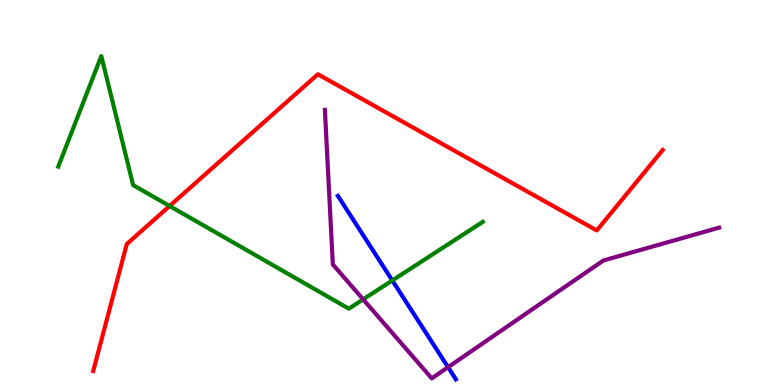[{'lines': ['blue', 'red'], 'intersections': []}, {'lines': ['green', 'red'], 'intersections': [{'x': 2.19, 'y': 4.65}]}, {'lines': ['purple', 'red'], 'intersections': []}, {'lines': ['blue', 'green'], 'intersections': [{'x': 5.06, 'y': 2.71}]}, {'lines': ['blue', 'purple'], 'intersections': [{'x': 5.78, 'y': 0.463}]}, {'lines': ['green', 'purple'], 'intersections': [{'x': 4.69, 'y': 2.22}]}]